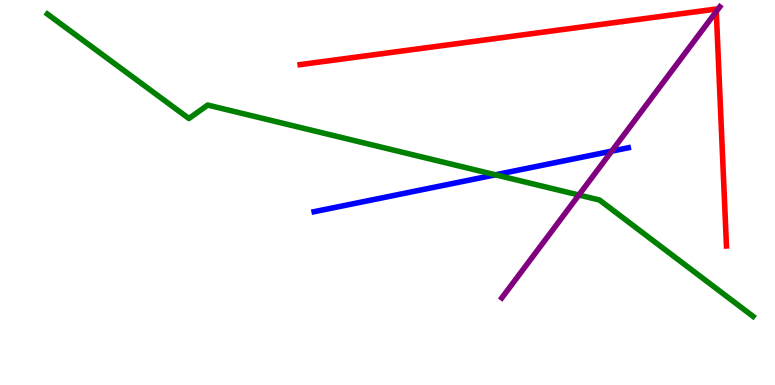[{'lines': ['blue', 'red'], 'intersections': []}, {'lines': ['green', 'red'], 'intersections': []}, {'lines': ['purple', 'red'], 'intersections': [{'x': 9.24, 'y': 9.7}]}, {'lines': ['blue', 'green'], 'intersections': [{'x': 6.39, 'y': 5.46}]}, {'lines': ['blue', 'purple'], 'intersections': [{'x': 7.89, 'y': 6.07}]}, {'lines': ['green', 'purple'], 'intersections': [{'x': 7.47, 'y': 4.93}]}]